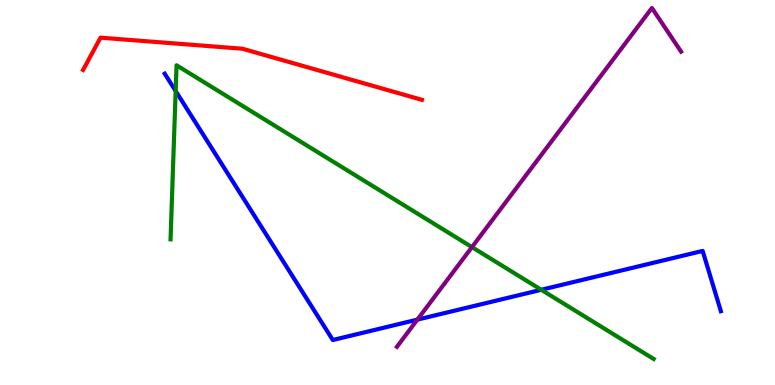[{'lines': ['blue', 'red'], 'intersections': []}, {'lines': ['green', 'red'], 'intersections': []}, {'lines': ['purple', 'red'], 'intersections': []}, {'lines': ['blue', 'green'], 'intersections': [{'x': 2.27, 'y': 7.64}, {'x': 6.98, 'y': 2.47}]}, {'lines': ['blue', 'purple'], 'intersections': [{'x': 5.39, 'y': 1.7}]}, {'lines': ['green', 'purple'], 'intersections': [{'x': 6.09, 'y': 3.58}]}]